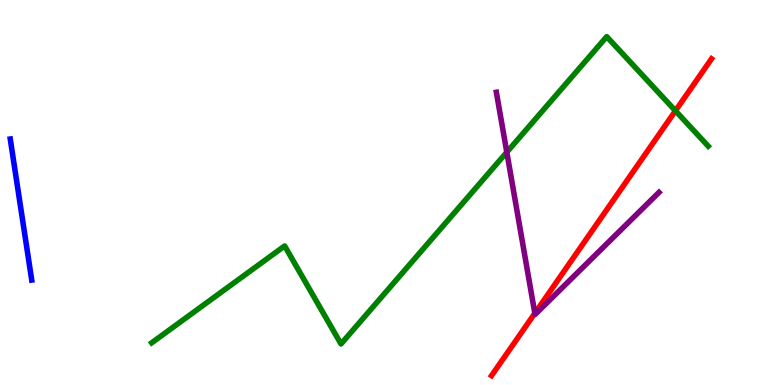[{'lines': ['blue', 'red'], 'intersections': []}, {'lines': ['green', 'red'], 'intersections': [{'x': 8.72, 'y': 7.12}]}, {'lines': ['purple', 'red'], 'intersections': [{'x': 6.9, 'y': 1.86}]}, {'lines': ['blue', 'green'], 'intersections': []}, {'lines': ['blue', 'purple'], 'intersections': []}, {'lines': ['green', 'purple'], 'intersections': [{'x': 6.54, 'y': 6.05}]}]